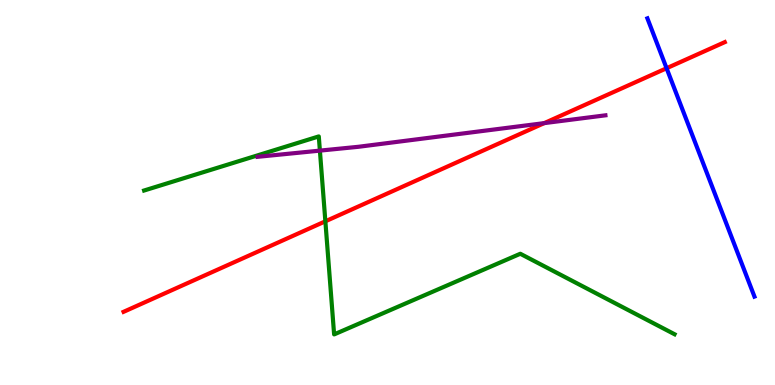[{'lines': ['blue', 'red'], 'intersections': [{'x': 8.6, 'y': 8.23}]}, {'lines': ['green', 'red'], 'intersections': [{'x': 4.2, 'y': 4.25}]}, {'lines': ['purple', 'red'], 'intersections': [{'x': 7.02, 'y': 6.8}]}, {'lines': ['blue', 'green'], 'intersections': []}, {'lines': ['blue', 'purple'], 'intersections': []}, {'lines': ['green', 'purple'], 'intersections': [{'x': 4.13, 'y': 6.09}]}]